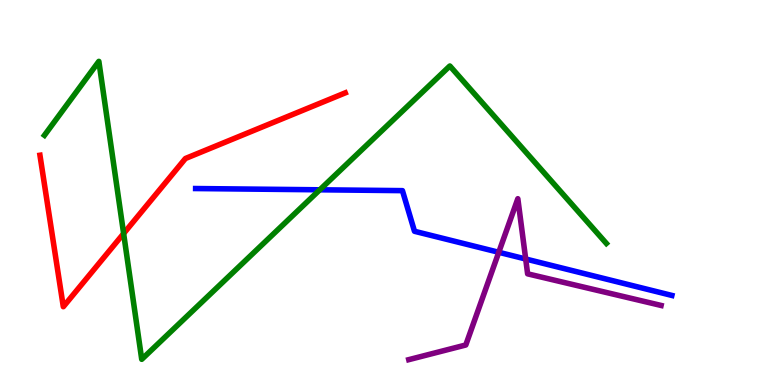[{'lines': ['blue', 'red'], 'intersections': []}, {'lines': ['green', 'red'], 'intersections': [{'x': 1.6, 'y': 3.93}]}, {'lines': ['purple', 'red'], 'intersections': []}, {'lines': ['blue', 'green'], 'intersections': [{'x': 4.13, 'y': 5.07}]}, {'lines': ['blue', 'purple'], 'intersections': [{'x': 6.44, 'y': 3.45}, {'x': 6.78, 'y': 3.27}]}, {'lines': ['green', 'purple'], 'intersections': []}]